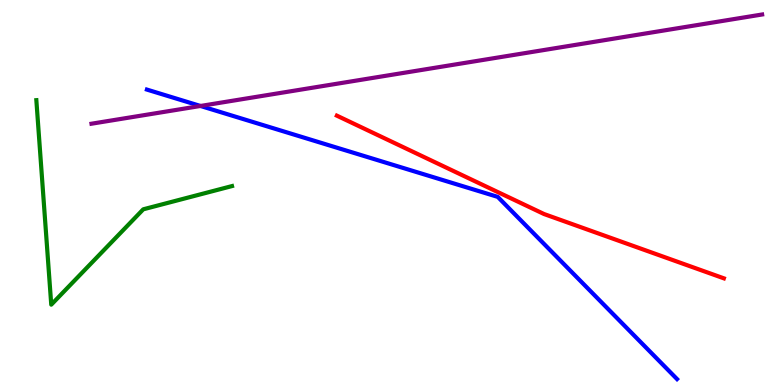[{'lines': ['blue', 'red'], 'intersections': []}, {'lines': ['green', 'red'], 'intersections': []}, {'lines': ['purple', 'red'], 'intersections': []}, {'lines': ['blue', 'green'], 'intersections': []}, {'lines': ['blue', 'purple'], 'intersections': [{'x': 2.59, 'y': 7.25}]}, {'lines': ['green', 'purple'], 'intersections': []}]